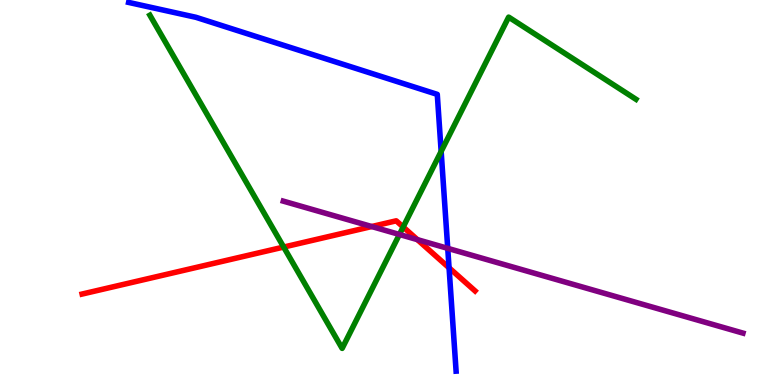[{'lines': ['blue', 'red'], 'intersections': [{'x': 5.79, 'y': 3.04}]}, {'lines': ['green', 'red'], 'intersections': [{'x': 3.66, 'y': 3.58}, {'x': 5.2, 'y': 4.1}]}, {'lines': ['purple', 'red'], 'intersections': [{'x': 4.8, 'y': 4.12}, {'x': 5.39, 'y': 3.78}]}, {'lines': ['blue', 'green'], 'intersections': [{'x': 5.69, 'y': 6.07}]}, {'lines': ['blue', 'purple'], 'intersections': [{'x': 5.78, 'y': 3.55}]}, {'lines': ['green', 'purple'], 'intersections': [{'x': 5.15, 'y': 3.91}]}]